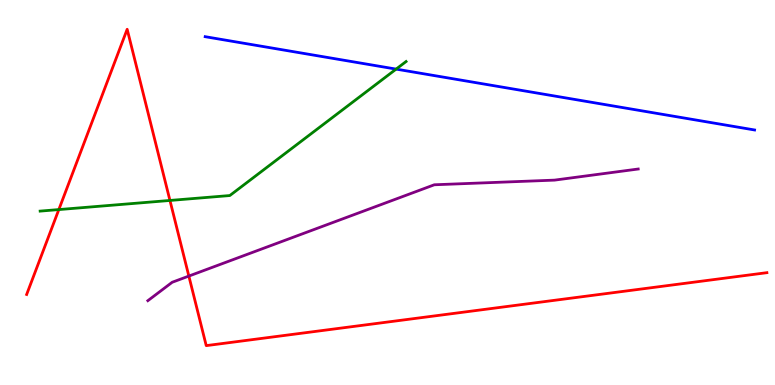[{'lines': ['blue', 'red'], 'intersections': []}, {'lines': ['green', 'red'], 'intersections': [{'x': 0.759, 'y': 4.56}, {'x': 2.19, 'y': 4.79}]}, {'lines': ['purple', 'red'], 'intersections': [{'x': 2.44, 'y': 2.83}]}, {'lines': ['blue', 'green'], 'intersections': [{'x': 5.11, 'y': 8.21}]}, {'lines': ['blue', 'purple'], 'intersections': []}, {'lines': ['green', 'purple'], 'intersections': []}]